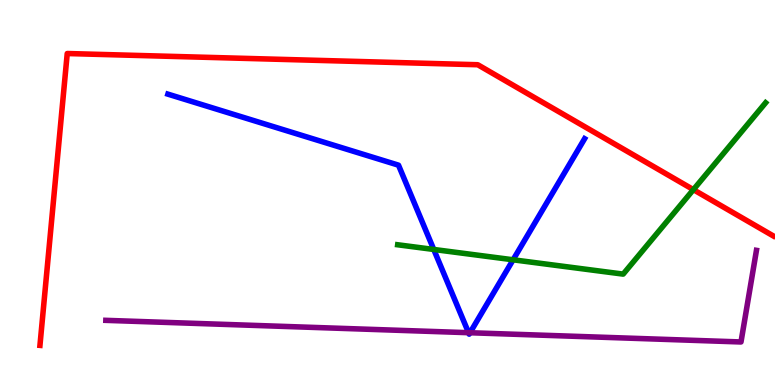[{'lines': ['blue', 'red'], 'intersections': []}, {'lines': ['green', 'red'], 'intersections': [{'x': 8.95, 'y': 5.07}]}, {'lines': ['purple', 'red'], 'intersections': []}, {'lines': ['blue', 'green'], 'intersections': [{'x': 5.6, 'y': 3.52}, {'x': 6.62, 'y': 3.25}]}, {'lines': ['blue', 'purple'], 'intersections': [{'x': 6.05, 'y': 1.36}, {'x': 6.06, 'y': 1.36}]}, {'lines': ['green', 'purple'], 'intersections': []}]